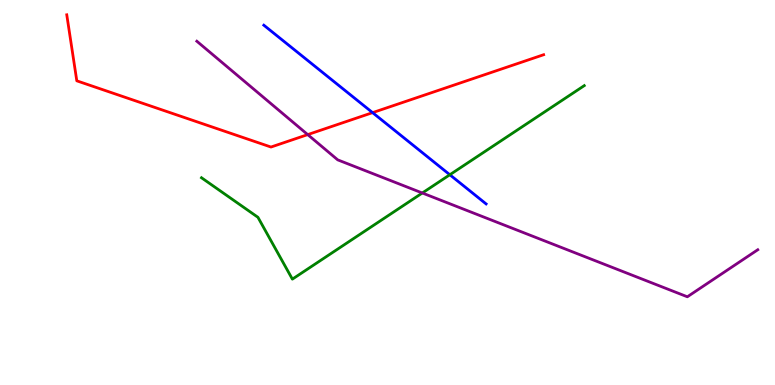[{'lines': ['blue', 'red'], 'intersections': [{'x': 4.81, 'y': 7.07}]}, {'lines': ['green', 'red'], 'intersections': []}, {'lines': ['purple', 'red'], 'intersections': [{'x': 3.97, 'y': 6.5}]}, {'lines': ['blue', 'green'], 'intersections': [{'x': 5.8, 'y': 5.46}]}, {'lines': ['blue', 'purple'], 'intersections': []}, {'lines': ['green', 'purple'], 'intersections': [{'x': 5.45, 'y': 4.99}]}]